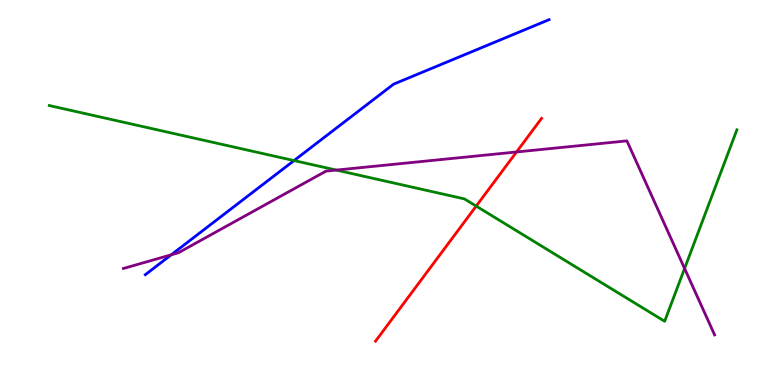[{'lines': ['blue', 'red'], 'intersections': []}, {'lines': ['green', 'red'], 'intersections': [{'x': 6.14, 'y': 4.65}]}, {'lines': ['purple', 'red'], 'intersections': [{'x': 6.66, 'y': 6.05}]}, {'lines': ['blue', 'green'], 'intersections': [{'x': 3.79, 'y': 5.83}]}, {'lines': ['blue', 'purple'], 'intersections': [{'x': 2.21, 'y': 3.38}]}, {'lines': ['green', 'purple'], 'intersections': [{'x': 4.34, 'y': 5.58}, {'x': 8.83, 'y': 3.03}]}]